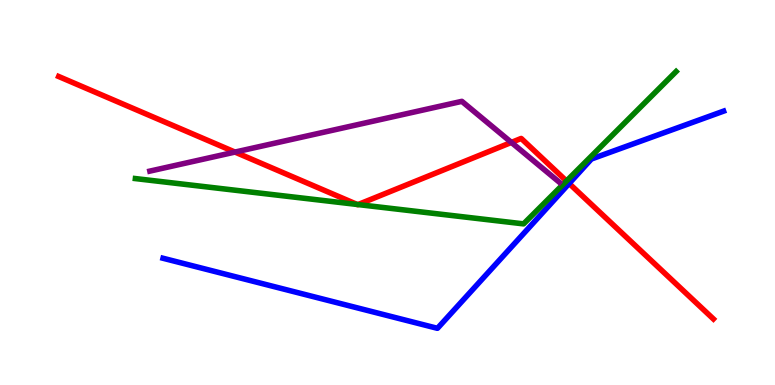[{'lines': ['blue', 'red'], 'intersections': [{'x': 7.34, 'y': 5.23}]}, {'lines': ['green', 'red'], 'intersections': [{'x': 4.61, 'y': 4.69}, {'x': 4.62, 'y': 4.69}, {'x': 7.31, 'y': 5.3}]}, {'lines': ['purple', 'red'], 'intersections': [{'x': 3.03, 'y': 6.05}, {'x': 6.6, 'y': 6.3}]}, {'lines': ['blue', 'green'], 'intersections': []}, {'lines': ['blue', 'purple'], 'intersections': []}, {'lines': ['green', 'purple'], 'intersections': []}]